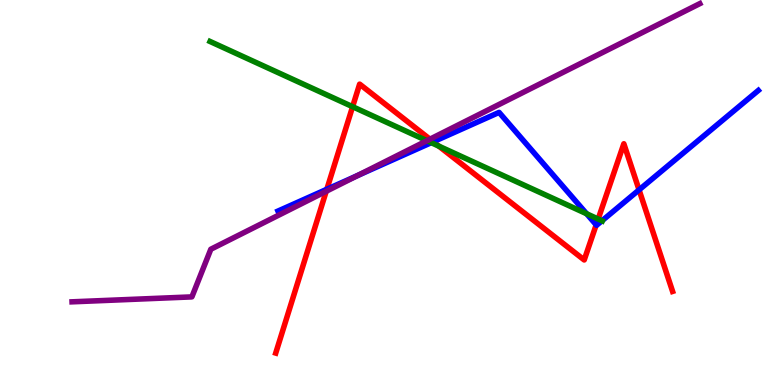[{'lines': ['blue', 'red'], 'intersections': [{'x': 4.22, 'y': 5.08}, {'x': 5.59, 'y': 6.32}, {'x': 7.69, 'y': 4.16}, {'x': 8.25, 'y': 5.07}]}, {'lines': ['green', 'red'], 'intersections': [{'x': 4.55, 'y': 7.23}, {'x': 5.66, 'y': 6.2}, {'x': 7.72, 'y': 4.31}]}, {'lines': ['purple', 'red'], 'intersections': [{'x': 4.21, 'y': 5.03}, {'x': 5.55, 'y': 6.38}]}, {'lines': ['blue', 'green'], 'intersections': [{'x': 5.56, 'y': 6.29}, {'x': 7.57, 'y': 4.45}, {'x': 7.77, 'y': 4.27}]}, {'lines': ['blue', 'purple'], 'intersections': [{'x': 4.61, 'y': 5.44}]}, {'lines': ['green', 'purple'], 'intersections': [{'x': 5.51, 'y': 6.35}]}]